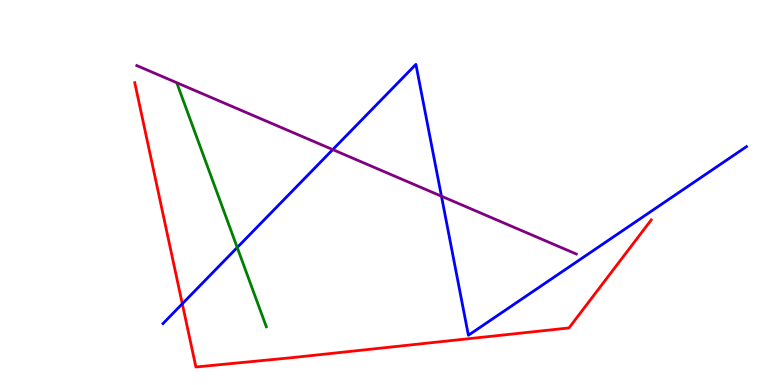[{'lines': ['blue', 'red'], 'intersections': [{'x': 2.35, 'y': 2.11}]}, {'lines': ['green', 'red'], 'intersections': []}, {'lines': ['purple', 'red'], 'intersections': []}, {'lines': ['blue', 'green'], 'intersections': [{'x': 3.06, 'y': 3.57}]}, {'lines': ['blue', 'purple'], 'intersections': [{'x': 4.29, 'y': 6.11}, {'x': 5.7, 'y': 4.9}]}, {'lines': ['green', 'purple'], 'intersections': []}]